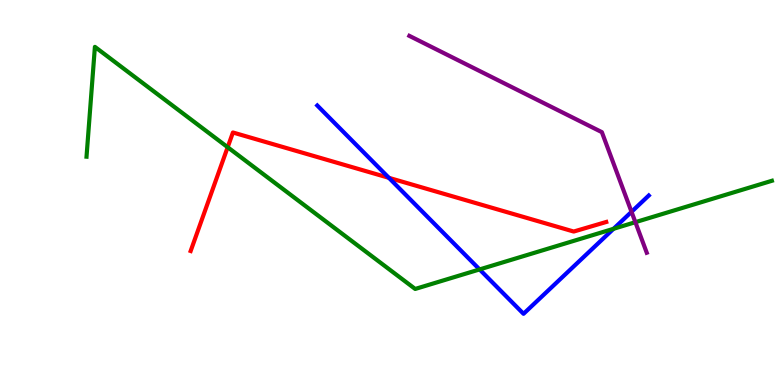[{'lines': ['blue', 'red'], 'intersections': [{'x': 5.02, 'y': 5.38}]}, {'lines': ['green', 'red'], 'intersections': [{'x': 2.94, 'y': 6.18}]}, {'lines': ['purple', 'red'], 'intersections': []}, {'lines': ['blue', 'green'], 'intersections': [{'x': 6.19, 'y': 3.0}, {'x': 7.92, 'y': 4.06}]}, {'lines': ['blue', 'purple'], 'intersections': [{'x': 8.15, 'y': 4.5}]}, {'lines': ['green', 'purple'], 'intersections': [{'x': 8.2, 'y': 4.23}]}]